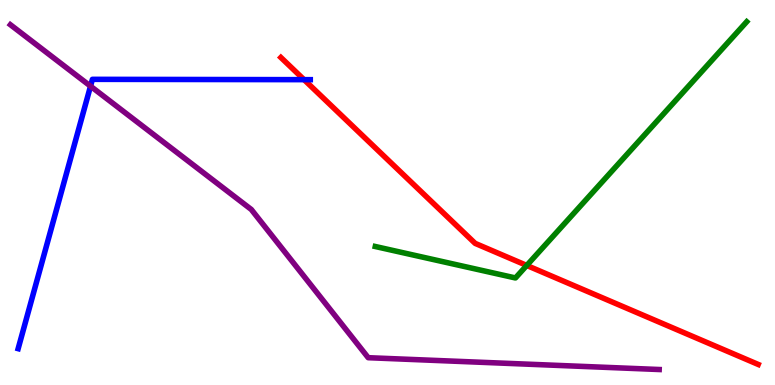[{'lines': ['blue', 'red'], 'intersections': [{'x': 3.92, 'y': 7.93}]}, {'lines': ['green', 'red'], 'intersections': [{'x': 6.8, 'y': 3.11}]}, {'lines': ['purple', 'red'], 'intersections': []}, {'lines': ['blue', 'green'], 'intersections': []}, {'lines': ['blue', 'purple'], 'intersections': [{'x': 1.17, 'y': 7.76}]}, {'lines': ['green', 'purple'], 'intersections': []}]